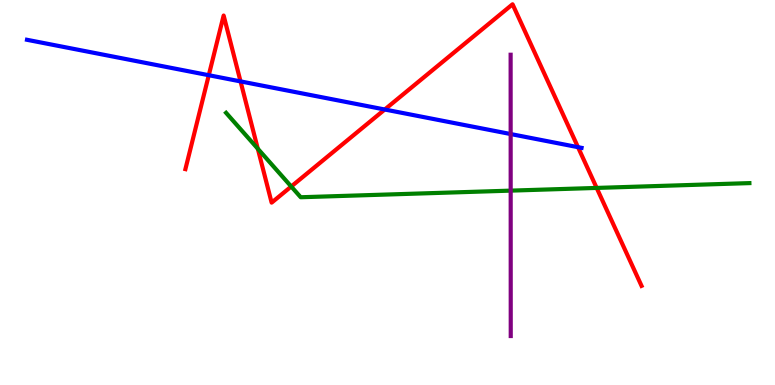[{'lines': ['blue', 'red'], 'intersections': [{'x': 2.69, 'y': 8.05}, {'x': 3.1, 'y': 7.89}, {'x': 4.96, 'y': 7.16}, {'x': 7.46, 'y': 6.18}]}, {'lines': ['green', 'red'], 'intersections': [{'x': 3.33, 'y': 6.14}, {'x': 3.76, 'y': 5.16}, {'x': 7.7, 'y': 5.12}]}, {'lines': ['purple', 'red'], 'intersections': []}, {'lines': ['blue', 'green'], 'intersections': []}, {'lines': ['blue', 'purple'], 'intersections': [{'x': 6.59, 'y': 6.52}]}, {'lines': ['green', 'purple'], 'intersections': [{'x': 6.59, 'y': 5.05}]}]